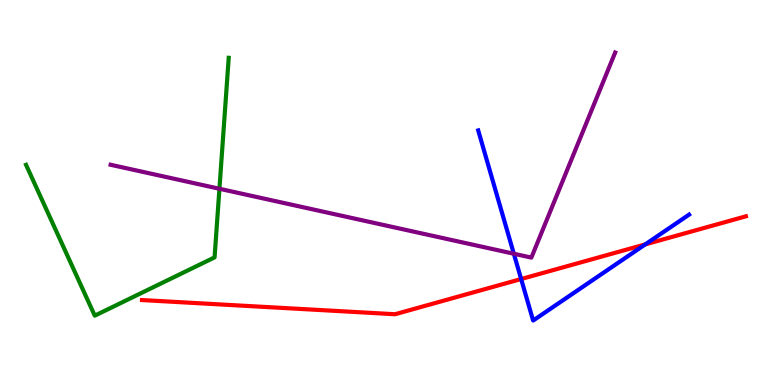[{'lines': ['blue', 'red'], 'intersections': [{'x': 6.72, 'y': 2.75}, {'x': 8.33, 'y': 3.65}]}, {'lines': ['green', 'red'], 'intersections': []}, {'lines': ['purple', 'red'], 'intersections': []}, {'lines': ['blue', 'green'], 'intersections': []}, {'lines': ['blue', 'purple'], 'intersections': [{'x': 6.63, 'y': 3.41}]}, {'lines': ['green', 'purple'], 'intersections': [{'x': 2.83, 'y': 5.1}]}]